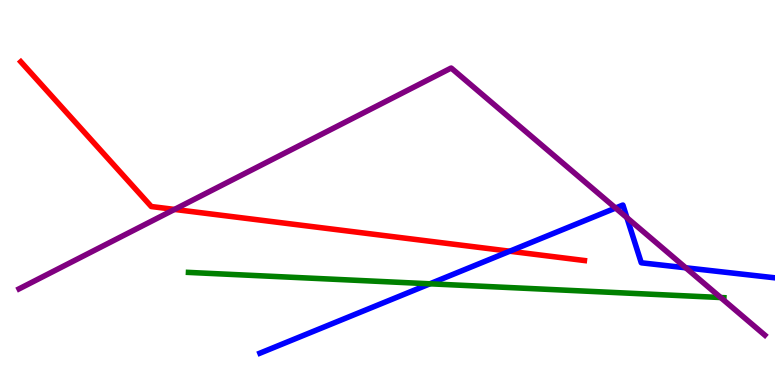[{'lines': ['blue', 'red'], 'intersections': [{'x': 6.58, 'y': 3.47}]}, {'lines': ['green', 'red'], 'intersections': []}, {'lines': ['purple', 'red'], 'intersections': [{'x': 2.25, 'y': 4.56}]}, {'lines': ['blue', 'green'], 'intersections': [{'x': 5.55, 'y': 2.63}]}, {'lines': ['blue', 'purple'], 'intersections': [{'x': 7.94, 'y': 4.6}, {'x': 8.09, 'y': 4.35}, {'x': 8.85, 'y': 3.04}]}, {'lines': ['green', 'purple'], 'intersections': [{'x': 9.3, 'y': 2.27}]}]